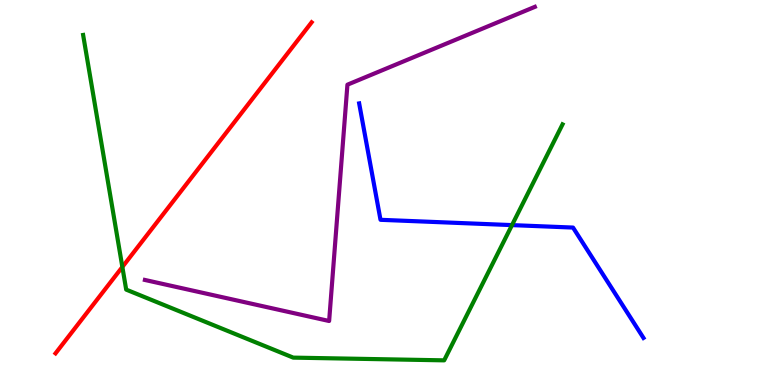[{'lines': ['blue', 'red'], 'intersections': []}, {'lines': ['green', 'red'], 'intersections': [{'x': 1.58, 'y': 3.07}]}, {'lines': ['purple', 'red'], 'intersections': []}, {'lines': ['blue', 'green'], 'intersections': [{'x': 6.61, 'y': 4.15}]}, {'lines': ['blue', 'purple'], 'intersections': []}, {'lines': ['green', 'purple'], 'intersections': []}]